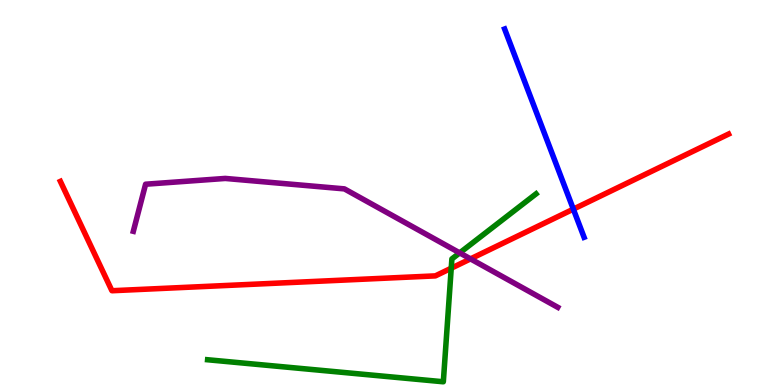[{'lines': ['blue', 'red'], 'intersections': [{'x': 7.4, 'y': 4.57}]}, {'lines': ['green', 'red'], 'intersections': [{'x': 5.82, 'y': 3.03}]}, {'lines': ['purple', 'red'], 'intersections': [{'x': 6.07, 'y': 3.28}]}, {'lines': ['blue', 'green'], 'intersections': []}, {'lines': ['blue', 'purple'], 'intersections': []}, {'lines': ['green', 'purple'], 'intersections': [{'x': 5.93, 'y': 3.43}]}]